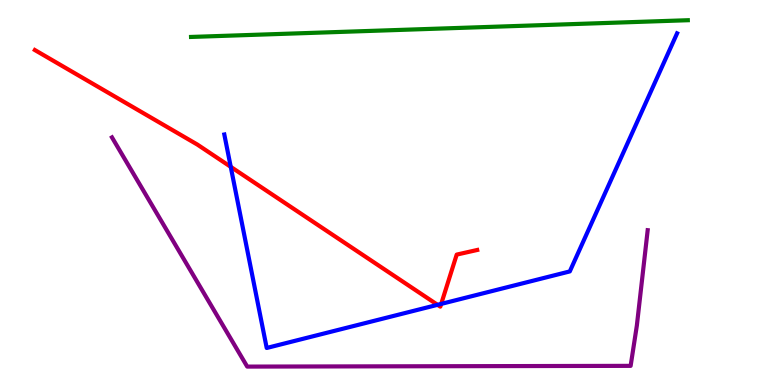[{'lines': ['blue', 'red'], 'intersections': [{'x': 2.98, 'y': 5.67}, {'x': 5.65, 'y': 2.08}, {'x': 5.69, 'y': 2.11}]}, {'lines': ['green', 'red'], 'intersections': []}, {'lines': ['purple', 'red'], 'intersections': []}, {'lines': ['blue', 'green'], 'intersections': []}, {'lines': ['blue', 'purple'], 'intersections': []}, {'lines': ['green', 'purple'], 'intersections': []}]